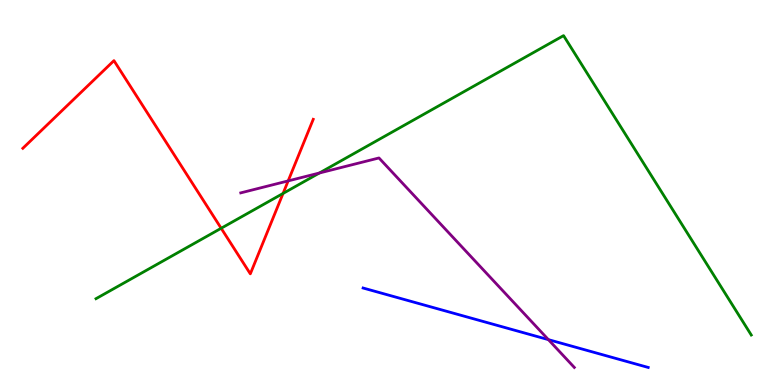[{'lines': ['blue', 'red'], 'intersections': []}, {'lines': ['green', 'red'], 'intersections': [{'x': 2.85, 'y': 4.07}, {'x': 3.65, 'y': 4.98}]}, {'lines': ['purple', 'red'], 'intersections': [{'x': 3.72, 'y': 5.3}]}, {'lines': ['blue', 'green'], 'intersections': []}, {'lines': ['blue', 'purple'], 'intersections': [{'x': 7.08, 'y': 1.18}]}, {'lines': ['green', 'purple'], 'intersections': [{'x': 4.12, 'y': 5.51}]}]